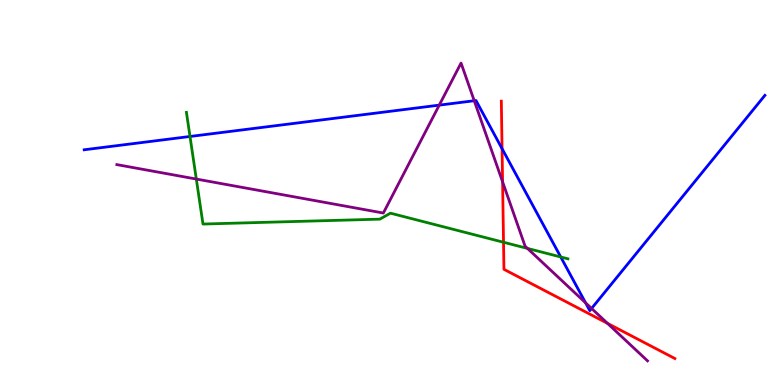[{'lines': ['blue', 'red'], 'intersections': [{'x': 6.48, 'y': 6.14}]}, {'lines': ['green', 'red'], 'intersections': [{'x': 6.5, 'y': 3.71}]}, {'lines': ['purple', 'red'], 'intersections': [{'x': 6.49, 'y': 5.28}, {'x': 7.84, 'y': 1.6}]}, {'lines': ['blue', 'green'], 'intersections': [{'x': 2.45, 'y': 6.46}, {'x': 7.24, 'y': 3.33}]}, {'lines': ['blue', 'purple'], 'intersections': [{'x': 5.67, 'y': 7.27}, {'x': 6.12, 'y': 7.38}, {'x': 7.56, 'y': 2.13}, {'x': 7.63, 'y': 1.99}]}, {'lines': ['green', 'purple'], 'intersections': [{'x': 2.53, 'y': 5.35}, {'x': 6.81, 'y': 3.55}]}]